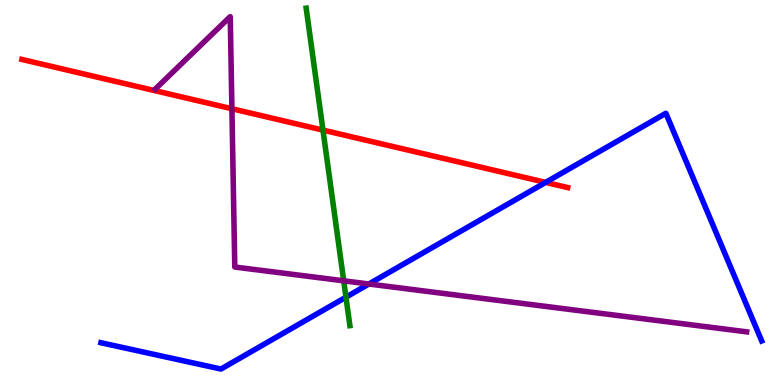[{'lines': ['blue', 'red'], 'intersections': [{'x': 7.04, 'y': 5.26}]}, {'lines': ['green', 'red'], 'intersections': [{'x': 4.17, 'y': 6.62}]}, {'lines': ['purple', 'red'], 'intersections': [{'x': 2.99, 'y': 7.18}]}, {'lines': ['blue', 'green'], 'intersections': [{'x': 4.46, 'y': 2.28}]}, {'lines': ['blue', 'purple'], 'intersections': [{'x': 4.76, 'y': 2.62}]}, {'lines': ['green', 'purple'], 'intersections': [{'x': 4.43, 'y': 2.71}]}]